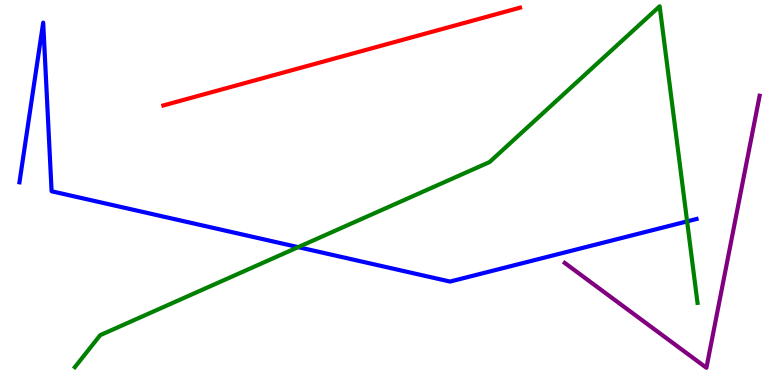[{'lines': ['blue', 'red'], 'intersections': []}, {'lines': ['green', 'red'], 'intersections': []}, {'lines': ['purple', 'red'], 'intersections': []}, {'lines': ['blue', 'green'], 'intersections': [{'x': 3.85, 'y': 3.58}, {'x': 8.87, 'y': 4.25}]}, {'lines': ['blue', 'purple'], 'intersections': []}, {'lines': ['green', 'purple'], 'intersections': []}]